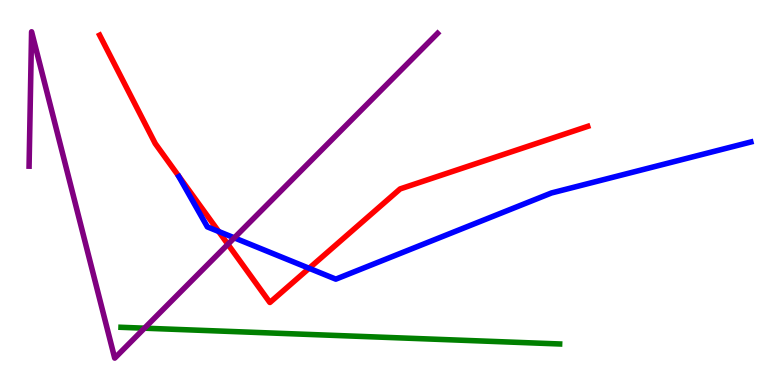[{'lines': ['blue', 'red'], 'intersections': [{'x': 2.82, 'y': 3.99}, {'x': 3.99, 'y': 3.03}]}, {'lines': ['green', 'red'], 'intersections': []}, {'lines': ['purple', 'red'], 'intersections': [{'x': 2.94, 'y': 3.66}]}, {'lines': ['blue', 'green'], 'intersections': []}, {'lines': ['blue', 'purple'], 'intersections': [{'x': 3.02, 'y': 3.82}]}, {'lines': ['green', 'purple'], 'intersections': [{'x': 1.86, 'y': 1.48}]}]